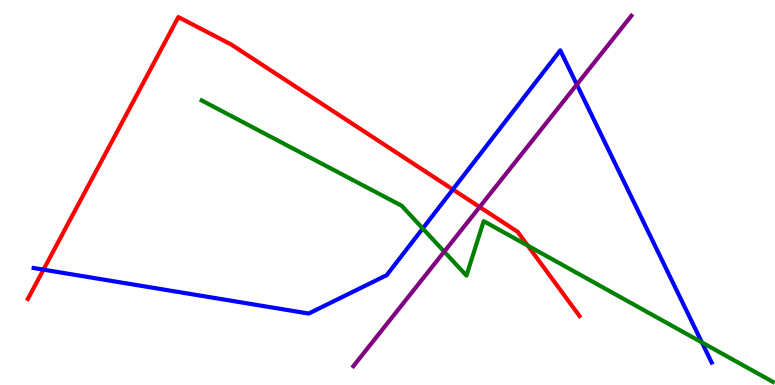[{'lines': ['blue', 'red'], 'intersections': [{'x': 0.561, 'y': 3.0}, {'x': 5.84, 'y': 5.08}]}, {'lines': ['green', 'red'], 'intersections': [{'x': 6.81, 'y': 3.62}]}, {'lines': ['purple', 'red'], 'intersections': [{'x': 6.19, 'y': 4.62}]}, {'lines': ['blue', 'green'], 'intersections': [{'x': 5.45, 'y': 4.07}, {'x': 9.06, 'y': 1.11}]}, {'lines': ['blue', 'purple'], 'intersections': [{'x': 7.44, 'y': 7.8}]}, {'lines': ['green', 'purple'], 'intersections': [{'x': 5.73, 'y': 3.46}]}]